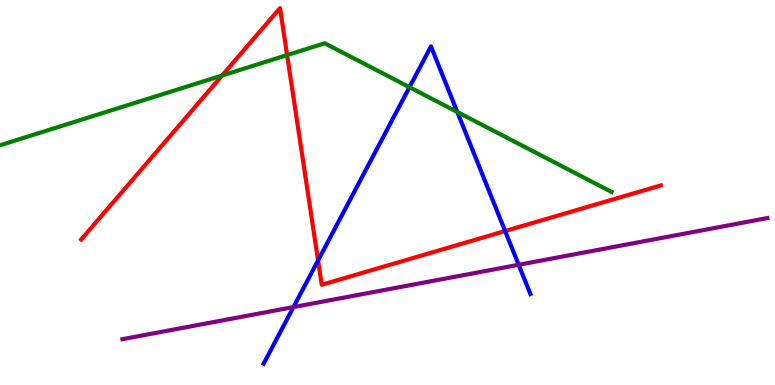[{'lines': ['blue', 'red'], 'intersections': [{'x': 4.1, 'y': 3.23}, {'x': 6.52, 'y': 4.0}]}, {'lines': ['green', 'red'], 'intersections': [{'x': 2.87, 'y': 8.04}, {'x': 3.7, 'y': 8.57}]}, {'lines': ['purple', 'red'], 'intersections': []}, {'lines': ['blue', 'green'], 'intersections': [{'x': 5.28, 'y': 7.73}, {'x': 5.9, 'y': 7.09}]}, {'lines': ['blue', 'purple'], 'intersections': [{'x': 3.79, 'y': 2.02}, {'x': 6.69, 'y': 3.12}]}, {'lines': ['green', 'purple'], 'intersections': []}]